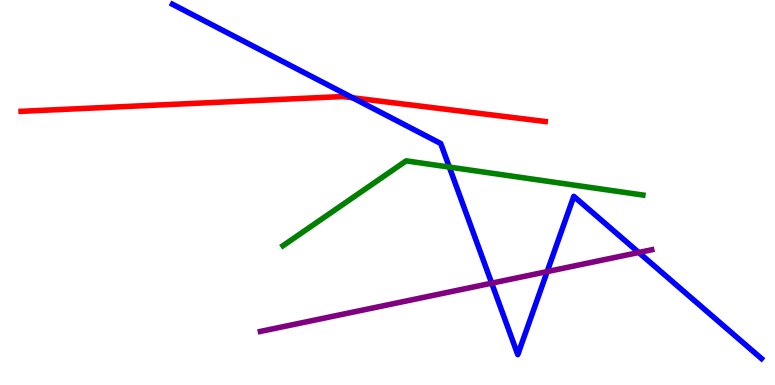[{'lines': ['blue', 'red'], 'intersections': [{'x': 4.55, 'y': 7.46}]}, {'lines': ['green', 'red'], 'intersections': []}, {'lines': ['purple', 'red'], 'intersections': []}, {'lines': ['blue', 'green'], 'intersections': [{'x': 5.8, 'y': 5.66}]}, {'lines': ['blue', 'purple'], 'intersections': [{'x': 6.34, 'y': 2.65}, {'x': 7.06, 'y': 2.95}, {'x': 8.24, 'y': 3.44}]}, {'lines': ['green', 'purple'], 'intersections': []}]